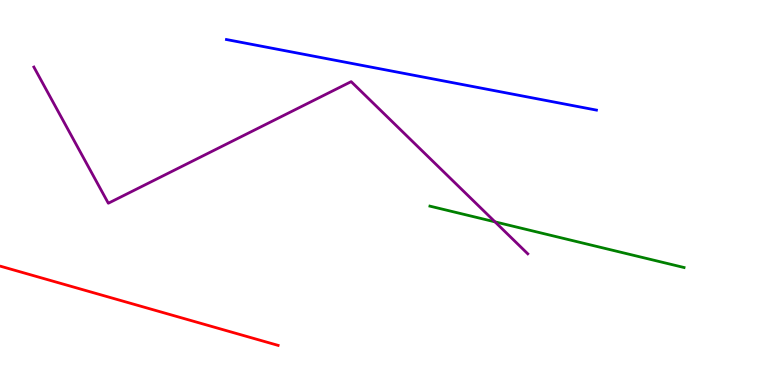[{'lines': ['blue', 'red'], 'intersections': []}, {'lines': ['green', 'red'], 'intersections': []}, {'lines': ['purple', 'red'], 'intersections': []}, {'lines': ['blue', 'green'], 'intersections': []}, {'lines': ['blue', 'purple'], 'intersections': []}, {'lines': ['green', 'purple'], 'intersections': [{'x': 6.39, 'y': 4.24}]}]